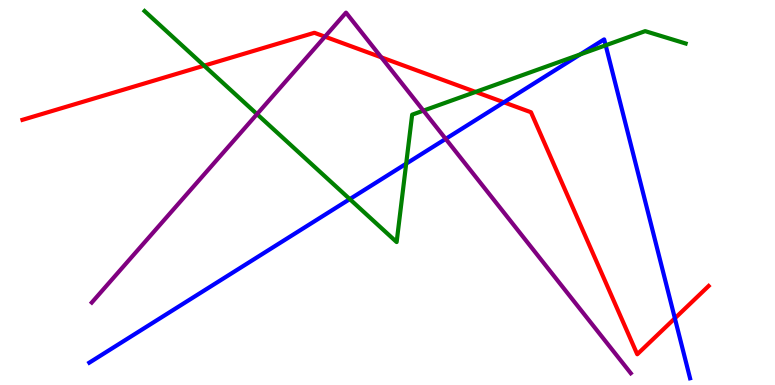[{'lines': ['blue', 'red'], 'intersections': [{'x': 6.5, 'y': 7.34}, {'x': 8.71, 'y': 1.73}]}, {'lines': ['green', 'red'], 'intersections': [{'x': 2.63, 'y': 8.29}, {'x': 6.14, 'y': 7.61}]}, {'lines': ['purple', 'red'], 'intersections': [{'x': 4.19, 'y': 9.05}, {'x': 4.92, 'y': 8.51}]}, {'lines': ['blue', 'green'], 'intersections': [{'x': 4.51, 'y': 4.83}, {'x': 5.24, 'y': 5.75}, {'x': 7.49, 'y': 8.59}, {'x': 7.82, 'y': 8.82}]}, {'lines': ['blue', 'purple'], 'intersections': [{'x': 5.75, 'y': 6.39}]}, {'lines': ['green', 'purple'], 'intersections': [{'x': 3.32, 'y': 7.04}, {'x': 5.46, 'y': 7.13}]}]